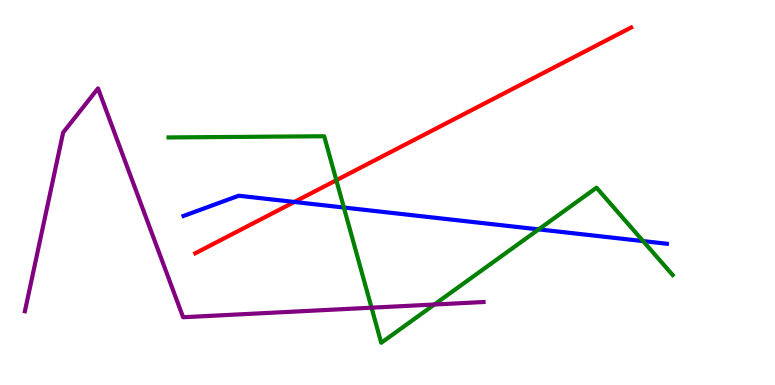[{'lines': ['blue', 'red'], 'intersections': [{'x': 3.8, 'y': 4.75}]}, {'lines': ['green', 'red'], 'intersections': [{'x': 4.34, 'y': 5.32}]}, {'lines': ['purple', 'red'], 'intersections': []}, {'lines': ['blue', 'green'], 'intersections': [{'x': 4.44, 'y': 4.61}, {'x': 6.95, 'y': 4.04}, {'x': 8.3, 'y': 3.74}]}, {'lines': ['blue', 'purple'], 'intersections': []}, {'lines': ['green', 'purple'], 'intersections': [{'x': 4.79, 'y': 2.01}, {'x': 5.6, 'y': 2.09}]}]